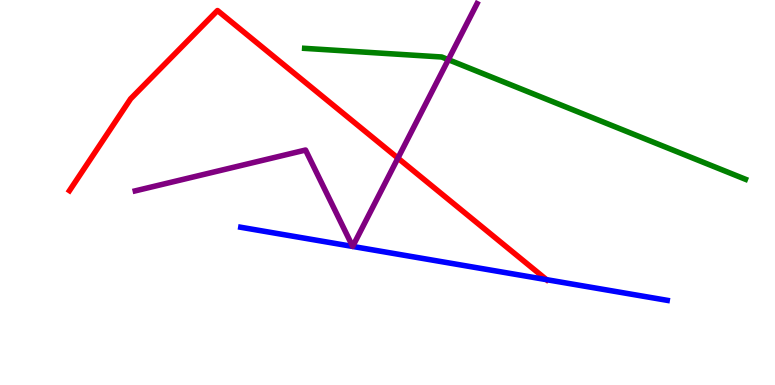[{'lines': ['blue', 'red'], 'intersections': [{'x': 7.05, 'y': 2.74}]}, {'lines': ['green', 'red'], 'intersections': []}, {'lines': ['purple', 'red'], 'intersections': [{'x': 5.13, 'y': 5.89}]}, {'lines': ['blue', 'green'], 'intersections': []}, {'lines': ['blue', 'purple'], 'intersections': [{'x': 4.55, 'y': 3.6}, {'x': 4.55, 'y': 3.6}]}, {'lines': ['green', 'purple'], 'intersections': [{'x': 5.79, 'y': 8.45}]}]